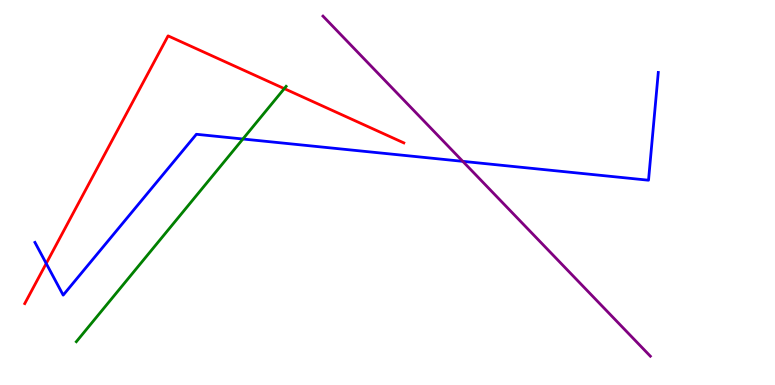[{'lines': ['blue', 'red'], 'intersections': [{'x': 0.596, 'y': 3.16}]}, {'lines': ['green', 'red'], 'intersections': [{'x': 3.67, 'y': 7.7}]}, {'lines': ['purple', 'red'], 'intersections': []}, {'lines': ['blue', 'green'], 'intersections': [{'x': 3.13, 'y': 6.39}]}, {'lines': ['blue', 'purple'], 'intersections': [{'x': 5.97, 'y': 5.81}]}, {'lines': ['green', 'purple'], 'intersections': []}]